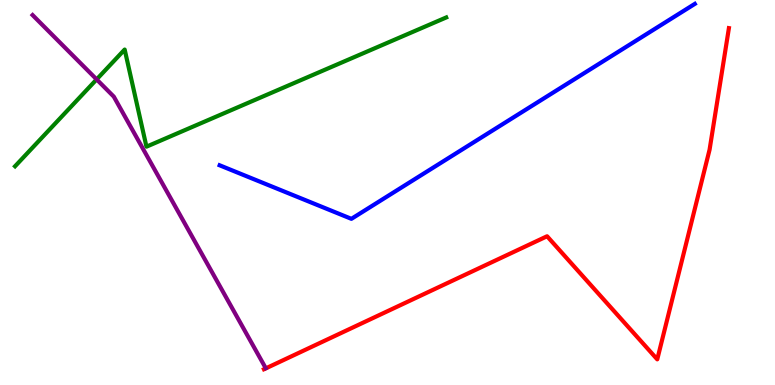[{'lines': ['blue', 'red'], 'intersections': []}, {'lines': ['green', 'red'], 'intersections': []}, {'lines': ['purple', 'red'], 'intersections': []}, {'lines': ['blue', 'green'], 'intersections': []}, {'lines': ['blue', 'purple'], 'intersections': []}, {'lines': ['green', 'purple'], 'intersections': [{'x': 1.25, 'y': 7.94}]}]